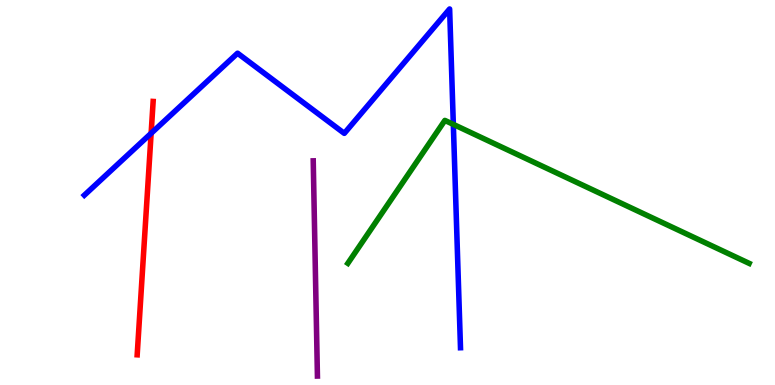[{'lines': ['blue', 'red'], 'intersections': [{'x': 1.95, 'y': 6.54}]}, {'lines': ['green', 'red'], 'intersections': []}, {'lines': ['purple', 'red'], 'intersections': []}, {'lines': ['blue', 'green'], 'intersections': [{'x': 5.85, 'y': 6.77}]}, {'lines': ['blue', 'purple'], 'intersections': []}, {'lines': ['green', 'purple'], 'intersections': []}]